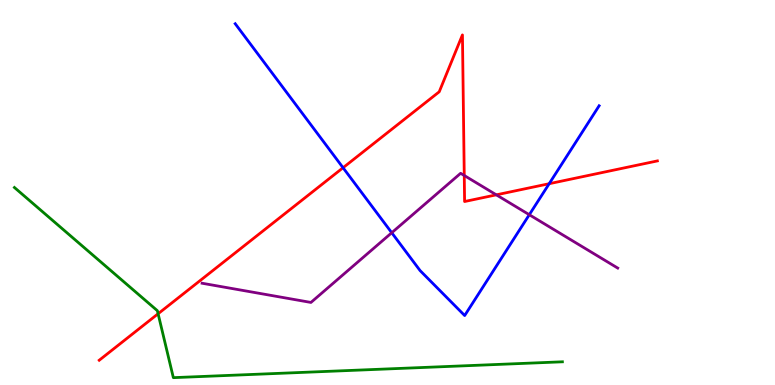[{'lines': ['blue', 'red'], 'intersections': [{'x': 4.43, 'y': 5.64}, {'x': 7.09, 'y': 5.23}]}, {'lines': ['green', 'red'], 'intersections': [{'x': 2.04, 'y': 1.85}]}, {'lines': ['purple', 'red'], 'intersections': [{'x': 5.99, 'y': 5.44}, {'x': 6.4, 'y': 4.94}]}, {'lines': ['blue', 'green'], 'intersections': []}, {'lines': ['blue', 'purple'], 'intersections': [{'x': 5.05, 'y': 3.95}, {'x': 6.83, 'y': 4.42}]}, {'lines': ['green', 'purple'], 'intersections': []}]